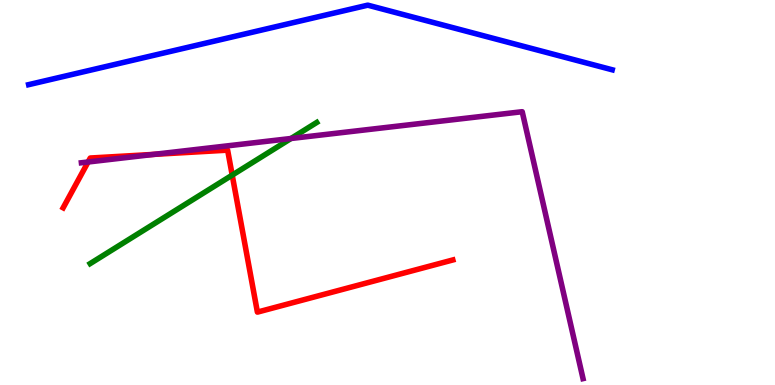[{'lines': ['blue', 'red'], 'intersections': []}, {'lines': ['green', 'red'], 'intersections': [{'x': 3.0, 'y': 5.45}]}, {'lines': ['purple', 'red'], 'intersections': [{'x': 1.14, 'y': 5.79}, {'x': 1.98, 'y': 5.99}]}, {'lines': ['blue', 'green'], 'intersections': []}, {'lines': ['blue', 'purple'], 'intersections': []}, {'lines': ['green', 'purple'], 'intersections': [{'x': 3.76, 'y': 6.4}]}]